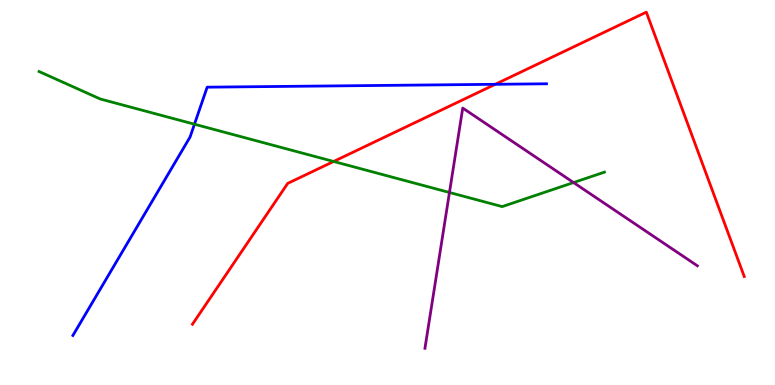[{'lines': ['blue', 'red'], 'intersections': [{'x': 6.39, 'y': 7.81}]}, {'lines': ['green', 'red'], 'intersections': [{'x': 4.3, 'y': 5.81}]}, {'lines': ['purple', 'red'], 'intersections': []}, {'lines': ['blue', 'green'], 'intersections': [{'x': 2.51, 'y': 6.77}]}, {'lines': ['blue', 'purple'], 'intersections': []}, {'lines': ['green', 'purple'], 'intersections': [{'x': 5.8, 'y': 5.0}, {'x': 7.4, 'y': 5.26}]}]